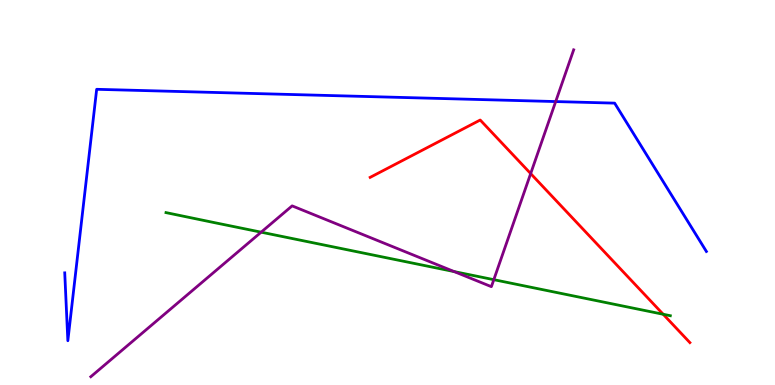[{'lines': ['blue', 'red'], 'intersections': []}, {'lines': ['green', 'red'], 'intersections': [{'x': 8.56, 'y': 1.84}]}, {'lines': ['purple', 'red'], 'intersections': [{'x': 6.85, 'y': 5.49}]}, {'lines': ['blue', 'green'], 'intersections': []}, {'lines': ['blue', 'purple'], 'intersections': [{'x': 7.17, 'y': 7.36}]}, {'lines': ['green', 'purple'], 'intersections': [{'x': 3.37, 'y': 3.97}, {'x': 5.86, 'y': 2.95}, {'x': 6.37, 'y': 2.74}]}]